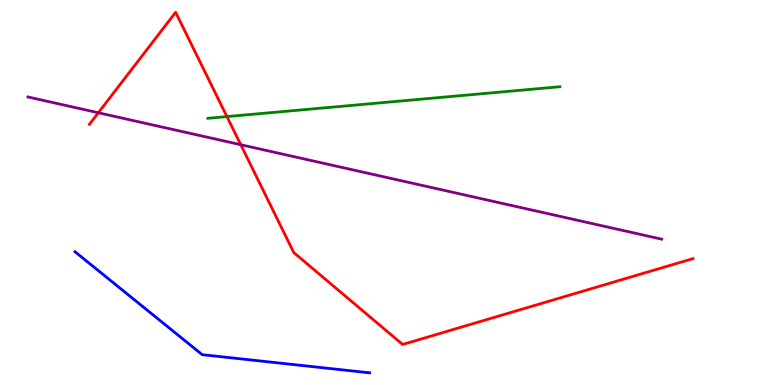[{'lines': ['blue', 'red'], 'intersections': []}, {'lines': ['green', 'red'], 'intersections': [{'x': 2.93, 'y': 6.97}]}, {'lines': ['purple', 'red'], 'intersections': [{'x': 1.27, 'y': 7.07}, {'x': 3.11, 'y': 6.24}]}, {'lines': ['blue', 'green'], 'intersections': []}, {'lines': ['blue', 'purple'], 'intersections': []}, {'lines': ['green', 'purple'], 'intersections': []}]